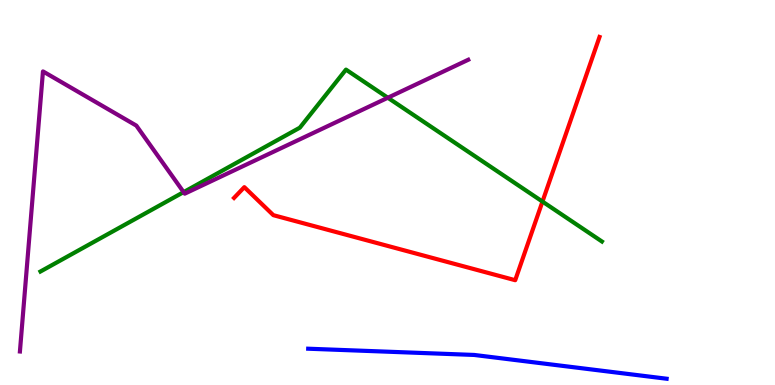[{'lines': ['blue', 'red'], 'intersections': []}, {'lines': ['green', 'red'], 'intersections': [{'x': 7.0, 'y': 4.76}]}, {'lines': ['purple', 'red'], 'intersections': []}, {'lines': ['blue', 'green'], 'intersections': []}, {'lines': ['blue', 'purple'], 'intersections': []}, {'lines': ['green', 'purple'], 'intersections': [{'x': 2.37, 'y': 5.01}, {'x': 5.0, 'y': 7.46}]}]